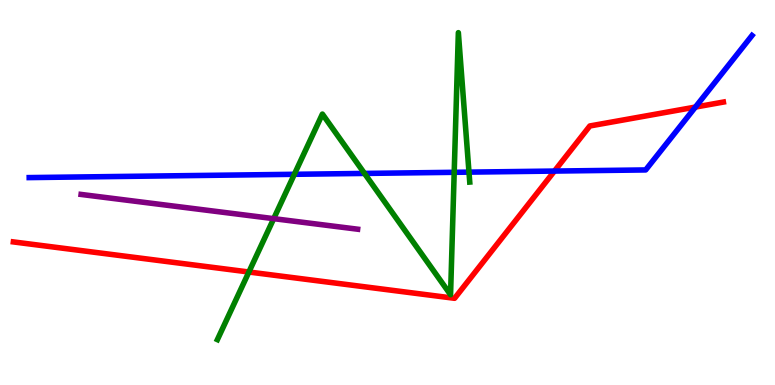[{'lines': ['blue', 'red'], 'intersections': [{'x': 7.15, 'y': 5.56}, {'x': 8.97, 'y': 7.22}]}, {'lines': ['green', 'red'], 'intersections': [{'x': 3.21, 'y': 2.93}]}, {'lines': ['purple', 'red'], 'intersections': []}, {'lines': ['blue', 'green'], 'intersections': [{'x': 3.8, 'y': 5.47}, {'x': 4.7, 'y': 5.5}, {'x': 5.86, 'y': 5.52}, {'x': 6.05, 'y': 5.53}]}, {'lines': ['blue', 'purple'], 'intersections': []}, {'lines': ['green', 'purple'], 'intersections': [{'x': 3.53, 'y': 4.32}]}]